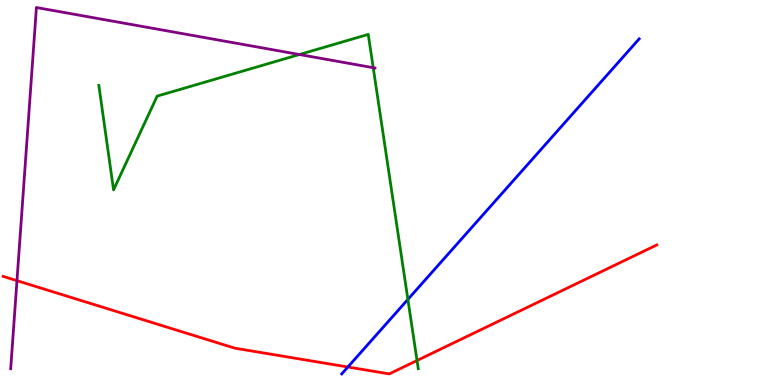[{'lines': ['blue', 'red'], 'intersections': [{'x': 4.49, 'y': 0.467}]}, {'lines': ['green', 'red'], 'intersections': [{'x': 5.38, 'y': 0.636}]}, {'lines': ['purple', 'red'], 'intersections': [{'x': 0.219, 'y': 2.71}]}, {'lines': ['blue', 'green'], 'intersections': [{'x': 5.26, 'y': 2.22}]}, {'lines': ['blue', 'purple'], 'intersections': []}, {'lines': ['green', 'purple'], 'intersections': [{'x': 3.86, 'y': 8.58}, {'x': 4.82, 'y': 8.24}]}]